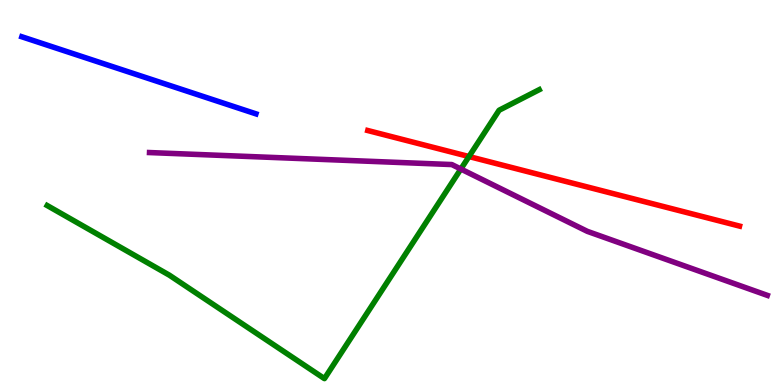[{'lines': ['blue', 'red'], 'intersections': []}, {'lines': ['green', 'red'], 'intersections': [{'x': 6.05, 'y': 5.93}]}, {'lines': ['purple', 'red'], 'intersections': []}, {'lines': ['blue', 'green'], 'intersections': []}, {'lines': ['blue', 'purple'], 'intersections': []}, {'lines': ['green', 'purple'], 'intersections': [{'x': 5.95, 'y': 5.61}]}]